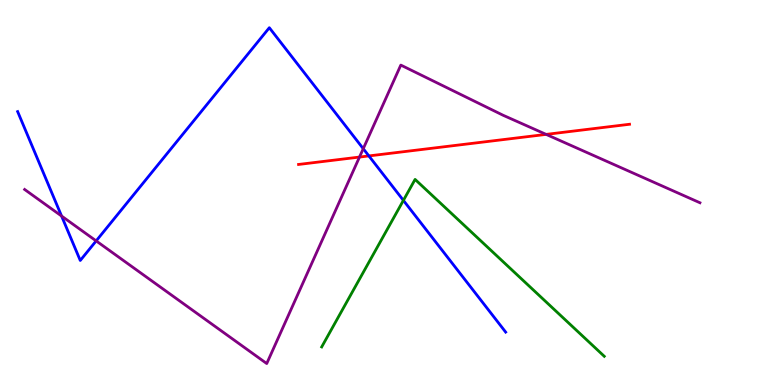[{'lines': ['blue', 'red'], 'intersections': [{'x': 4.76, 'y': 5.95}]}, {'lines': ['green', 'red'], 'intersections': []}, {'lines': ['purple', 'red'], 'intersections': [{'x': 4.64, 'y': 5.92}, {'x': 7.05, 'y': 6.51}]}, {'lines': ['blue', 'green'], 'intersections': [{'x': 5.21, 'y': 4.8}]}, {'lines': ['blue', 'purple'], 'intersections': [{'x': 0.794, 'y': 4.39}, {'x': 1.24, 'y': 3.74}, {'x': 4.69, 'y': 6.14}]}, {'lines': ['green', 'purple'], 'intersections': []}]